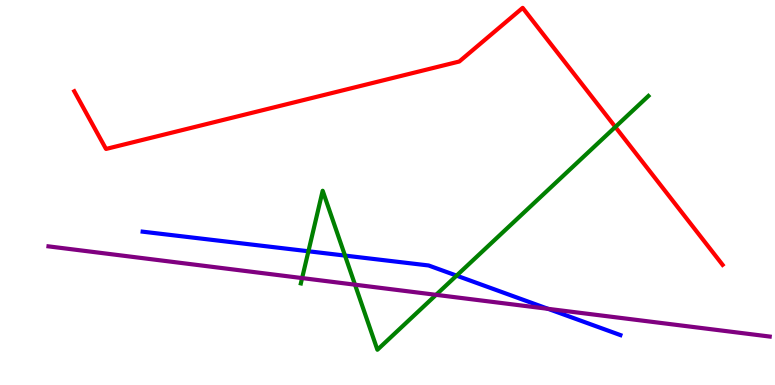[{'lines': ['blue', 'red'], 'intersections': []}, {'lines': ['green', 'red'], 'intersections': [{'x': 7.94, 'y': 6.7}]}, {'lines': ['purple', 'red'], 'intersections': []}, {'lines': ['blue', 'green'], 'intersections': [{'x': 3.98, 'y': 3.47}, {'x': 4.45, 'y': 3.36}, {'x': 5.89, 'y': 2.84}]}, {'lines': ['blue', 'purple'], 'intersections': [{'x': 7.07, 'y': 1.98}]}, {'lines': ['green', 'purple'], 'intersections': [{'x': 3.9, 'y': 2.78}, {'x': 4.58, 'y': 2.61}, {'x': 5.63, 'y': 2.34}]}]